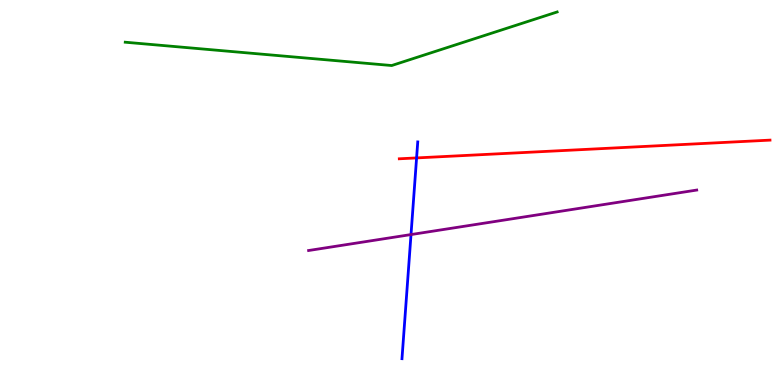[{'lines': ['blue', 'red'], 'intersections': [{'x': 5.38, 'y': 5.9}]}, {'lines': ['green', 'red'], 'intersections': []}, {'lines': ['purple', 'red'], 'intersections': []}, {'lines': ['blue', 'green'], 'intersections': []}, {'lines': ['blue', 'purple'], 'intersections': [{'x': 5.3, 'y': 3.91}]}, {'lines': ['green', 'purple'], 'intersections': []}]